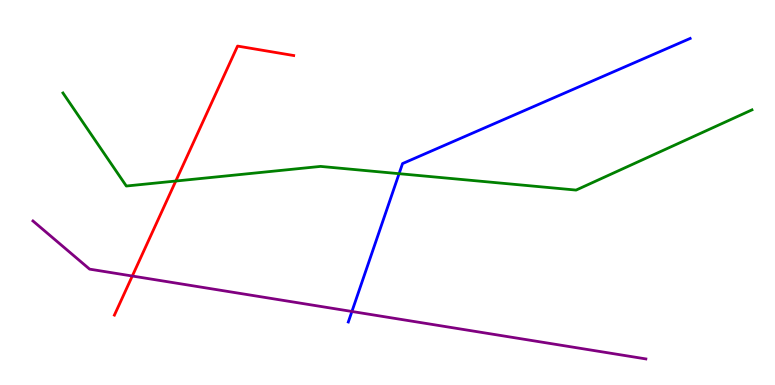[{'lines': ['blue', 'red'], 'intersections': []}, {'lines': ['green', 'red'], 'intersections': [{'x': 2.27, 'y': 5.3}]}, {'lines': ['purple', 'red'], 'intersections': [{'x': 1.71, 'y': 2.83}]}, {'lines': ['blue', 'green'], 'intersections': [{'x': 5.15, 'y': 5.49}]}, {'lines': ['blue', 'purple'], 'intersections': [{'x': 4.54, 'y': 1.91}]}, {'lines': ['green', 'purple'], 'intersections': []}]